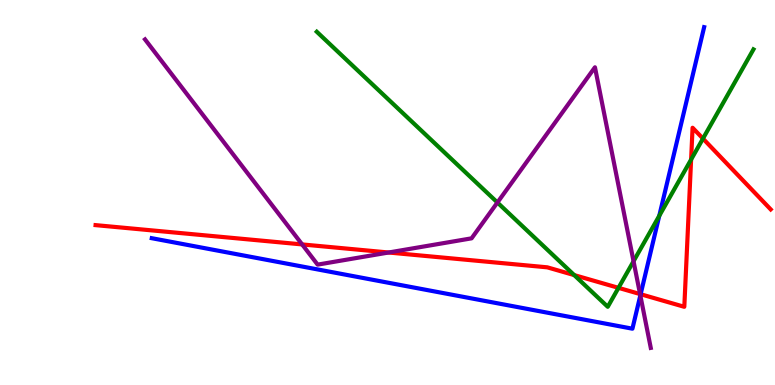[{'lines': ['blue', 'red'], 'intersections': [{'x': 8.27, 'y': 2.36}]}, {'lines': ['green', 'red'], 'intersections': [{'x': 7.41, 'y': 2.85}, {'x': 7.98, 'y': 2.52}, {'x': 8.92, 'y': 5.86}, {'x': 9.07, 'y': 6.4}]}, {'lines': ['purple', 'red'], 'intersections': [{'x': 3.9, 'y': 3.65}, {'x': 5.01, 'y': 3.44}, {'x': 8.26, 'y': 2.36}]}, {'lines': ['blue', 'green'], 'intersections': [{'x': 8.51, 'y': 4.4}]}, {'lines': ['blue', 'purple'], 'intersections': [{'x': 8.26, 'y': 2.33}]}, {'lines': ['green', 'purple'], 'intersections': [{'x': 6.42, 'y': 4.74}, {'x': 8.17, 'y': 3.21}]}]